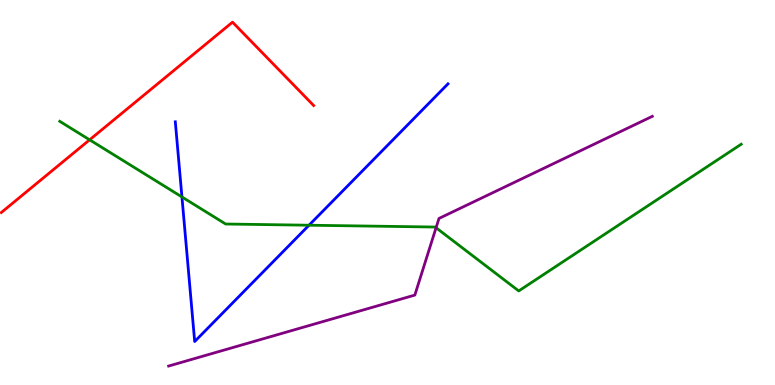[{'lines': ['blue', 'red'], 'intersections': []}, {'lines': ['green', 'red'], 'intersections': [{'x': 1.16, 'y': 6.37}]}, {'lines': ['purple', 'red'], 'intersections': []}, {'lines': ['blue', 'green'], 'intersections': [{'x': 2.35, 'y': 4.88}, {'x': 3.99, 'y': 4.15}]}, {'lines': ['blue', 'purple'], 'intersections': []}, {'lines': ['green', 'purple'], 'intersections': [{'x': 5.63, 'y': 4.08}]}]